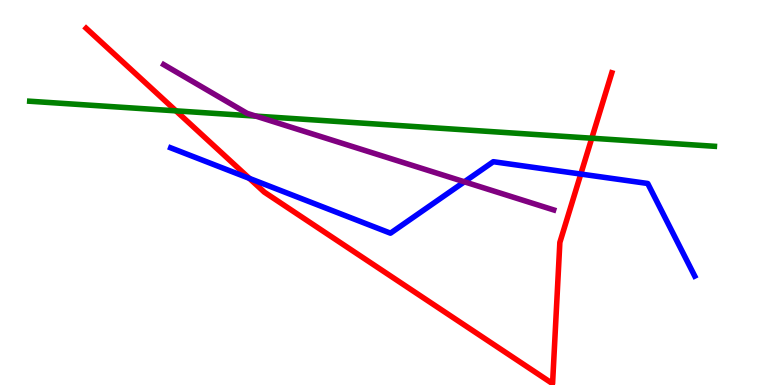[{'lines': ['blue', 'red'], 'intersections': [{'x': 3.22, 'y': 5.37}, {'x': 7.49, 'y': 5.48}]}, {'lines': ['green', 'red'], 'intersections': [{'x': 2.27, 'y': 7.12}, {'x': 7.64, 'y': 6.41}]}, {'lines': ['purple', 'red'], 'intersections': []}, {'lines': ['blue', 'green'], 'intersections': []}, {'lines': ['blue', 'purple'], 'intersections': [{'x': 5.99, 'y': 5.28}]}, {'lines': ['green', 'purple'], 'intersections': [{'x': 3.3, 'y': 6.98}]}]